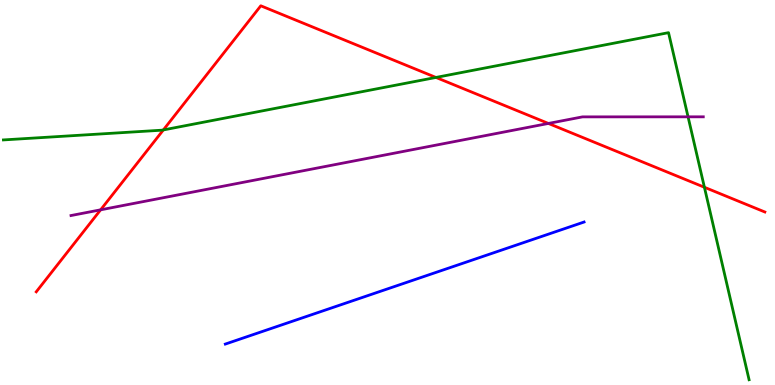[{'lines': ['blue', 'red'], 'intersections': []}, {'lines': ['green', 'red'], 'intersections': [{'x': 2.11, 'y': 6.63}, {'x': 5.63, 'y': 7.99}, {'x': 9.09, 'y': 5.14}]}, {'lines': ['purple', 'red'], 'intersections': [{'x': 1.3, 'y': 4.55}, {'x': 7.08, 'y': 6.79}]}, {'lines': ['blue', 'green'], 'intersections': []}, {'lines': ['blue', 'purple'], 'intersections': []}, {'lines': ['green', 'purple'], 'intersections': [{'x': 8.88, 'y': 6.97}]}]